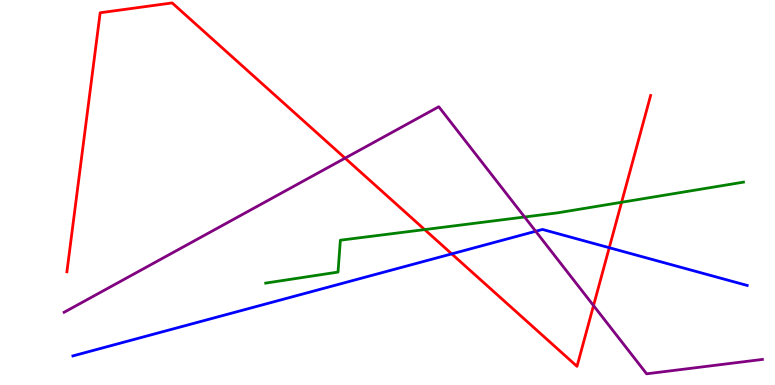[{'lines': ['blue', 'red'], 'intersections': [{'x': 5.83, 'y': 3.41}, {'x': 7.86, 'y': 3.57}]}, {'lines': ['green', 'red'], 'intersections': [{'x': 5.48, 'y': 4.04}, {'x': 8.02, 'y': 4.75}]}, {'lines': ['purple', 'red'], 'intersections': [{'x': 4.45, 'y': 5.89}, {'x': 7.66, 'y': 2.06}]}, {'lines': ['blue', 'green'], 'intersections': []}, {'lines': ['blue', 'purple'], 'intersections': [{'x': 6.91, 'y': 3.99}]}, {'lines': ['green', 'purple'], 'intersections': [{'x': 6.77, 'y': 4.36}]}]